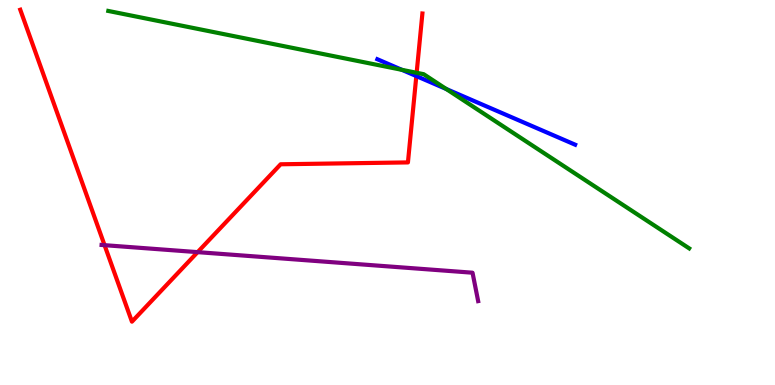[{'lines': ['blue', 'red'], 'intersections': [{'x': 5.37, 'y': 8.02}]}, {'lines': ['green', 'red'], 'intersections': [{'x': 5.38, 'y': 8.11}]}, {'lines': ['purple', 'red'], 'intersections': [{'x': 1.35, 'y': 3.63}, {'x': 2.55, 'y': 3.45}]}, {'lines': ['blue', 'green'], 'intersections': [{'x': 5.19, 'y': 8.19}, {'x': 5.76, 'y': 7.69}]}, {'lines': ['blue', 'purple'], 'intersections': []}, {'lines': ['green', 'purple'], 'intersections': []}]